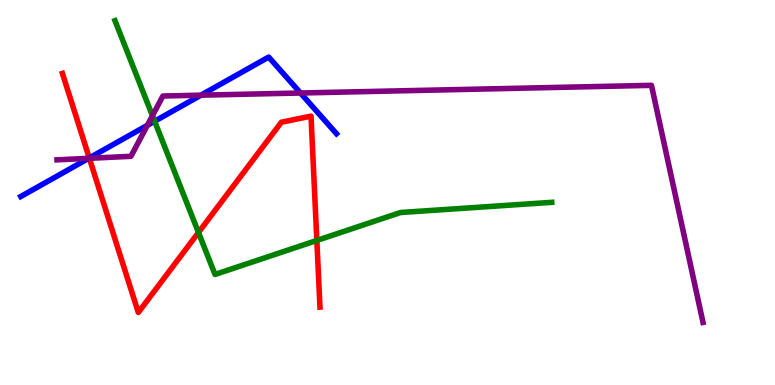[{'lines': ['blue', 'red'], 'intersections': [{'x': 1.15, 'y': 5.9}]}, {'lines': ['green', 'red'], 'intersections': [{'x': 2.56, 'y': 3.96}, {'x': 4.09, 'y': 3.75}]}, {'lines': ['purple', 'red'], 'intersections': [{'x': 1.15, 'y': 5.89}]}, {'lines': ['blue', 'green'], 'intersections': [{'x': 2.0, 'y': 6.85}]}, {'lines': ['blue', 'purple'], 'intersections': [{'x': 1.14, 'y': 5.89}, {'x': 1.9, 'y': 6.75}, {'x': 2.59, 'y': 7.53}, {'x': 3.88, 'y': 7.58}]}, {'lines': ['green', 'purple'], 'intersections': [{'x': 1.97, 'y': 6.99}]}]